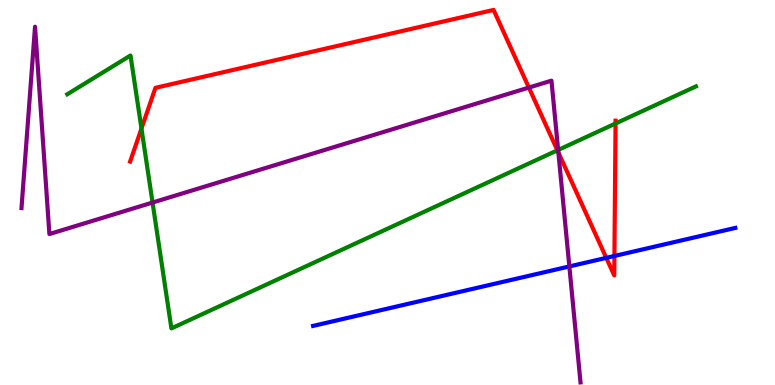[{'lines': ['blue', 'red'], 'intersections': [{'x': 7.82, 'y': 3.3}, {'x': 7.93, 'y': 3.35}]}, {'lines': ['green', 'red'], 'intersections': [{'x': 1.83, 'y': 6.66}, {'x': 7.19, 'y': 6.1}, {'x': 7.94, 'y': 6.79}]}, {'lines': ['purple', 'red'], 'intersections': [{'x': 6.82, 'y': 7.73}, {'x': 7.2, 'y': 6.04}]}, {'lines': ['blue', 'green'], 'intersections': []}, {'lines': ['blue', 'purple'], 'intersections': [{'x': 7.35, 'y': 3.08}]}, {'lines': ['green', 'purple'], 'intersections': [{'x': 1.97, 'y': 4.74}, {'x': 7.2, 'y': 6.1}]}]